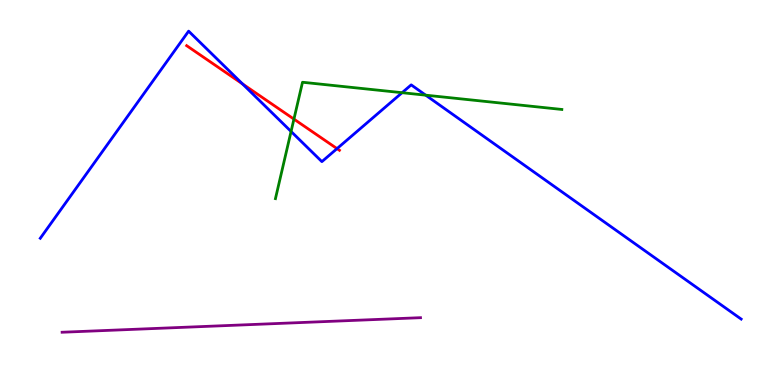[{'lines': ['blue', 'red'], 'intersections': [{'x': 3.13, 'y': 7.82}, {'x': 4.35, 'y': 6.14}]}, {'lines': ['green', 'red'], 'intersections': [{'x': 3.79, 'y': 6.91}]}, {'lines': ['purple', 'red'], 'intersections': []}, {'lines': ['blue', 'green'], 'intersections': [{'x': 3.76, 'y': 6.59}, {'x': 5.19, 'y': 7.59}, {'x': 5.49, 'y': 7.53}]}, {'lines': ['blue', 'purple'], 'intersections': []}, {'lines': ['green', 'purple'], 'intersections': []}]